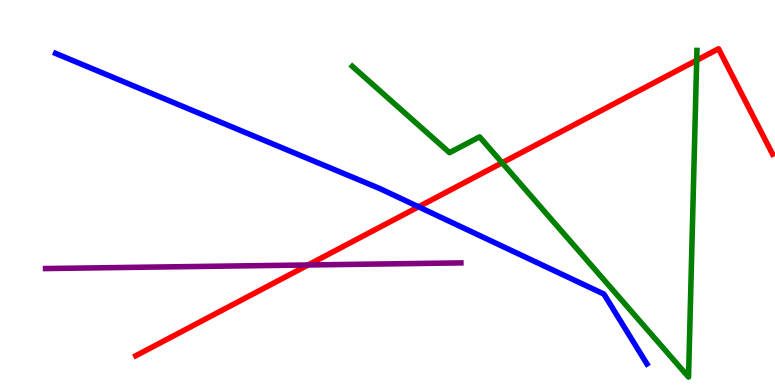[{'lines': ['blue', 'red'], 'intersections': [{'x': 5.4, 'y': 4.63}]}, {'lines': ['green', 'red'], 'intersections': [{'x': 6.48, 'y': 5.77}, {'x': 8.99, 'y': 8.43}]}, {'lines': ['purple', 'red'], 'intersections': [{'x': 3.98, 'y': 3.12}]}, {'lines': ['blue', 'green'], 'intersections': []}, {'lines': ['blue', 'purple'], 'intersections': []}, {'lines': ['green', 'purple'], 'intersections': []}]